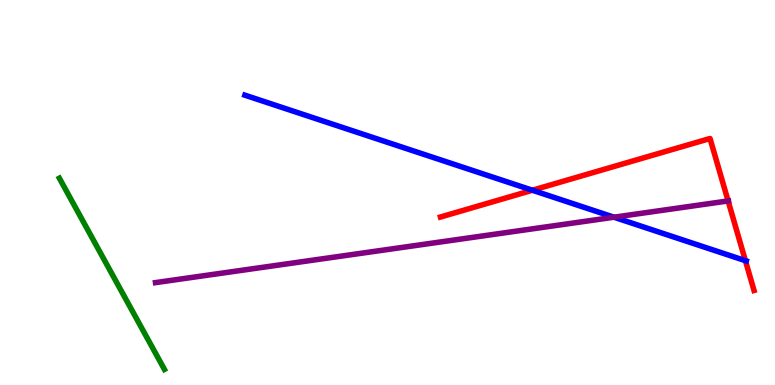[{'lines': ['blue', 'red'], 'intersections': [{'x': 6.87, 'y': 5.06}, {'x': 9.62, 'y': 3.23}]}, {'lines': ['green', 'red'], 'intersections': []}, {'lines': ['purple', 'red'], 'intersections': [{'x': 9.4, 'y': 4.78}]}, {'lines': ['blue', 'green'], 'intersections': []}, {'lines': ['blue', 'purple'], 'intersections': [{'x': 7.92, 'y': 4.36}]}, {'lines': ['green', 'purple'], 'intersections': []}]